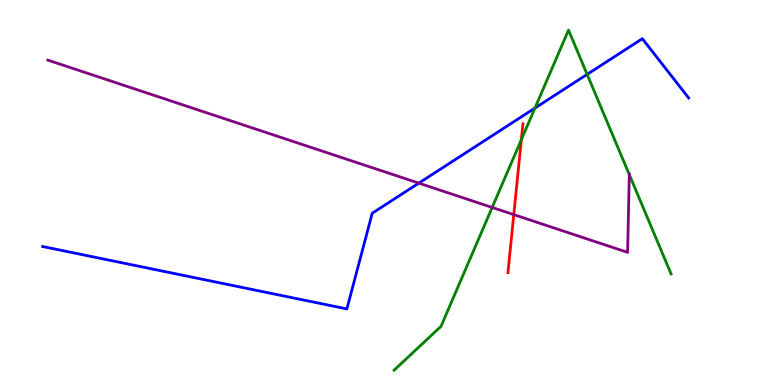[{'lines': ['blue', 'red'], 'intersections': []}, {'lines': ['green', 'red'], 'intersections': [{'x': 6.73, 'y': 6.37}]}, {'lines': ['purple', 'red'], 'intersections': [{'x': 6.63, 'y': 4.43}]}, {'lines': ['blue', 'green'], 'intersections': [{'x': 6.9, 'y': 7.19}, {'x': 7.58, 'y': 8.07}]}, {'lines': ['blue', 'purple'], 'intersections': [{'x': 5.4, 'y': 5.24}]}, {'lines': ['green', 'purple'], 'intersections': [{'x': 6.35, 'y': 4.61}, {'x': 8.12, 'y': 5.46}]}]